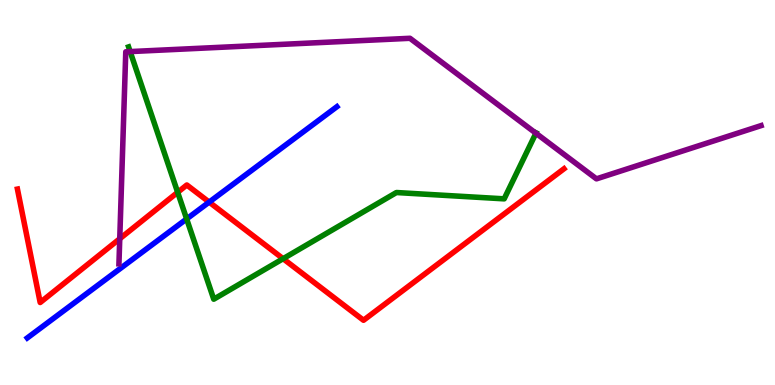[{'lines': ['blue', 'red'], 'intersections': [{'x': 2.7, 'y': 4.75}]}, {'lines': ['green', 'red'], 'intersections': [{'x': 2.29, 'y': 5.0}, {'x': 3.65, 'y': 3.28}]}, {'lines': ['purple', 'red'], 'intersections': [{'x': 1.55, 'y': 3.8}]}, {'lines': ['blue', 'green'], 'intersections': [{'x': 2.41, 'y': 4.31}]}, {'lines': ['blue', 'purple'], 'intersections': []}, {'lines': ['green', 'purple'], 'intersections': [{'x': 1.68, 'y': 8.66}, {'x': 6.91, 'y': 6.54}]}]